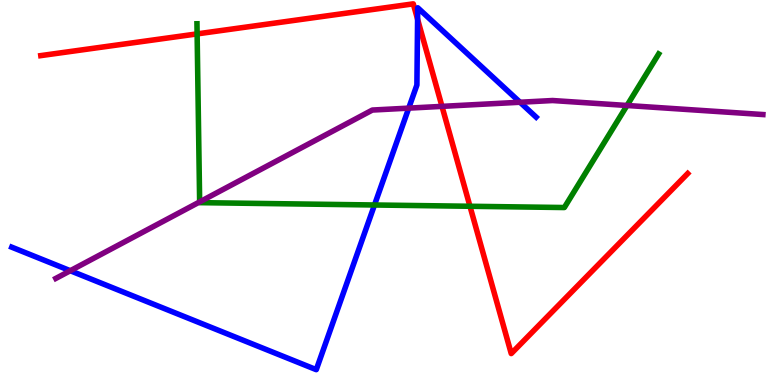[{'lines': ['blue', 'red'], 'intersections': [{'x': 5.39, 'y': 9.5}]}, {'lines': ['green', 'red'], 'intersections': [{'x': 2.54, 'y': 9.12}, {'x': 6.06, 'y': 4.64}]}, {'lines': ['purple', 'red'], 'intersections': [{'x': 5.7, 'y': 7.24}]}, {'lines': ['blue', 'green'], 'intersections': [{'x': 4.83, 'y': 4.68}]}, {'lines': ['blue', 'purple'], 'intersections': [{'x': 0.907, 'y': 2.97}, {'x': 5.27, 'y': 7.19}, {'x': 6.71, 'y': 7.34}]}, {'lines': ['green', 'purple'], 'intersections': [{'x': 2.58, 'y': 4.76}, {'x': 8.09, 'y': 7.26}]}]